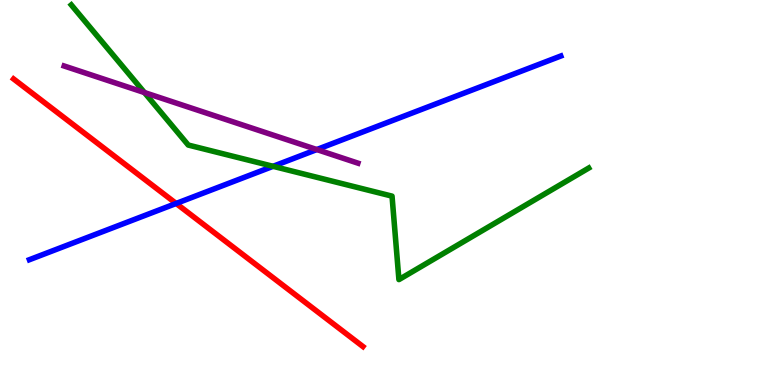[{'lines': ['blue', 'red'], 'intersections': [{'x': 2.27, 'y': 4.72}]}, {'lines': ['green', 'red'], 'intersections': []}, {'lines': ['purple', 'red'], 'intersections': []}, {'lines': ['blue', 'green'], 'intersections': [{'x': 3.52, 'y': 5.68}]}, {'lines': ['blue', 'purple'], 'intersections': [{'x': 4.09, 'y': 6.12}]}, {'lines': ['green', 'purple'], 'intersections': [{'x': 1.86, 'y': 7.6}]}]